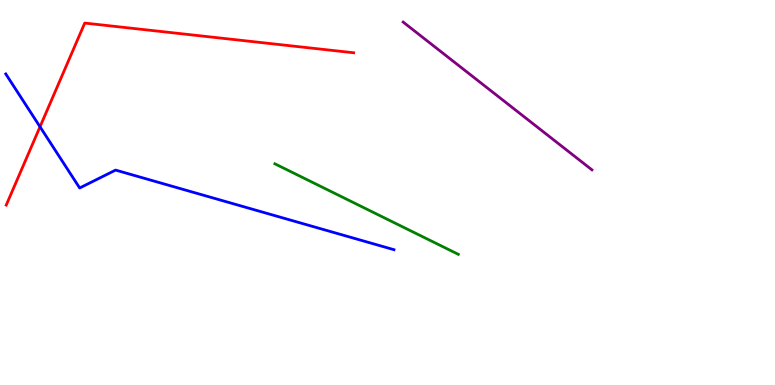[{'lines': ['blue', 'red'], 'intersections': [{'x': 0.516, 'y': 6.71}]}, {'lines': ['green', 'red'], 'intersections': []}, {'lines': ['purple', 'red'], 'intersections': []}, {'lines': ['blue', 'green'], 'intersections': []}, {'lines': ['blue', 'purple'], 'intersections': []}, {'lines': ['green', 'purple'], 'intersections': []}]